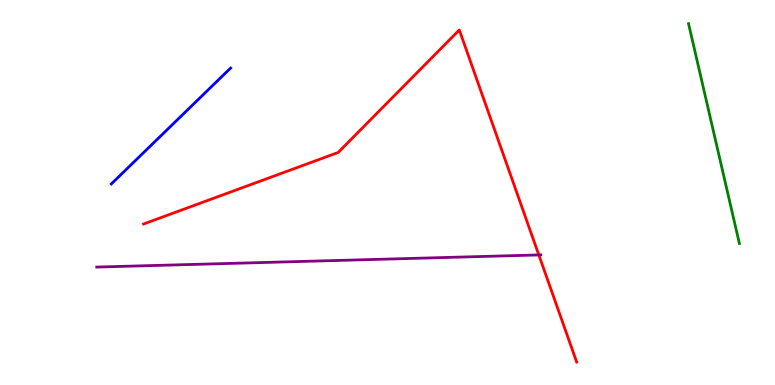[{'lines': ['blue', 'red'], 'intersections': []}, {'lines': ['green', 'red'], 'intersections': []}, {'lines': ['purple', 'red'], 'intersections': [{'x': 6.95, 'y': 3.38}]}, {'lines': ['blue', 'green'], 'intersections': []}, {'lines': ['blue', 'purple'], 'intersections': []}, {'lines': ['green', 'purple'], 'intersections': []}]